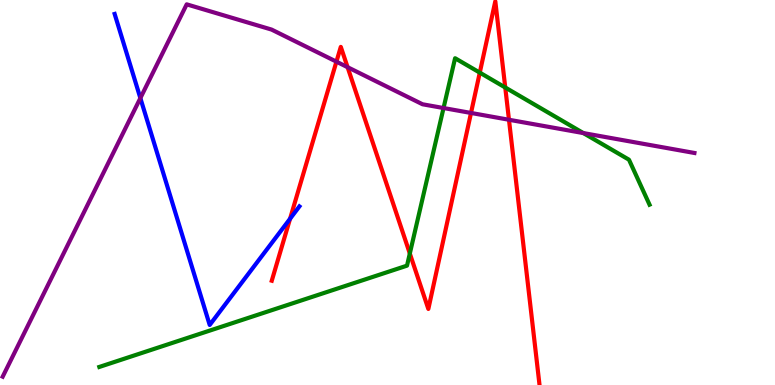[{'lines': ['blue', 'red'], 'intersections': [{'x': 3.74, 'y': 4.32}]}, {'lines': ['green', 'red'], 'intersections': [{'x': 5.29, 'y': 3.42}, {'x': 6.19, 'y': 8.11}, {'x': 6.52, 'y': 7.73}]}, {'lines': ['purple', 'red'], 'intersections': [{'x': 4.34, 'y': 8.4}, {'x': 4.49, 'y': 8.25}, {'x': 6.08, 'y': 7.07}, {'x': 6.57, 'y': 6.89}]}, {'lines': ['blue', 'green'], 'intersections': []}, {'lines': ['blue', 'purple'], 'intersections': [{'x': 1.81, 'y': 7.45}]}, {'lines': ['green', 'purple'], 'intersections': [{'x': 5.72, 'y': 7.19}, {'x': 7.53, 'y': 6.54}]}]